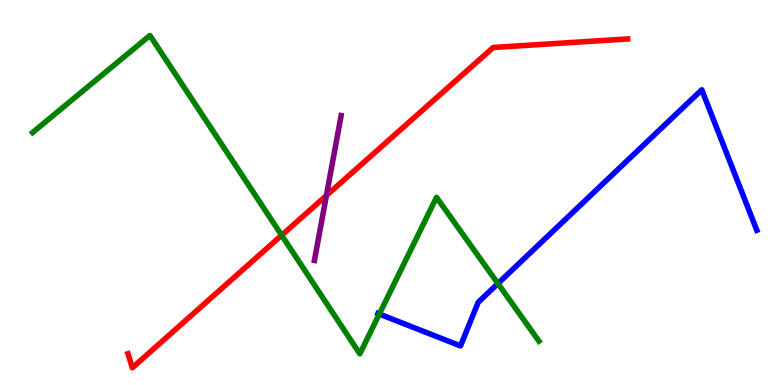[{'lines': ['blue', 'red'], 'intersections': []}, {'lines': ['green', 'red'], 'intersections': [{'x': 3.63, 'y': 3.89}]}, {'lines': ['purple', 'red'], 'intersections': [{'x': 4.21, 'y': 4.92}]}, {'lines': ['blue', 'green'], 'intersections': [{'x': 4.89, 'y': 1.84}, {'x': 6.42, 'y': 2.64}]}, {'lines': ['blue', 'purple'], 'intersections': []}, {'lines': ['green', 'purple'], 'intersections': []}]